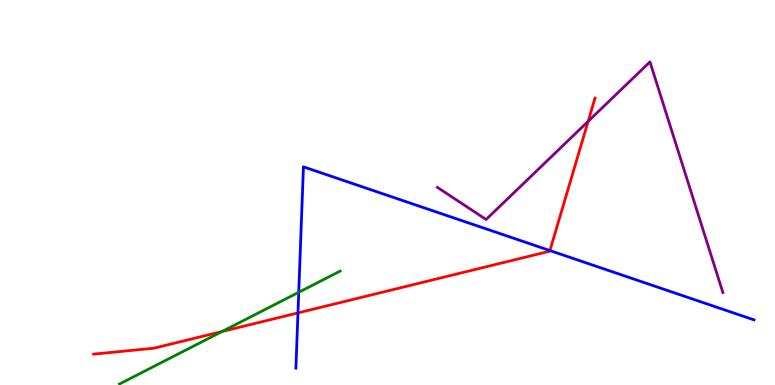[{'lines': ['blue', 'red'], 'intersections': [{'x': 3.84, 'y': 1.87}, {'x': 7.1, 'y': 3.49}]}, {'lines': ['green', 'red'], 'intersections': [{'x': 2.87, 'y': 1.39}]}, {'lines': ['purple', 'red'], 'intersections': [{'x': 7.59, 'y': 6.85}]}, {'lines': ['blue', 'green'], 'intersections': [{'x': 3.85, 'y': 2.41}]}, {'lines': ['blue', 'purple'], 'intersections': []}, {'lines': ['green', 'purple'], 'intersections': []}]